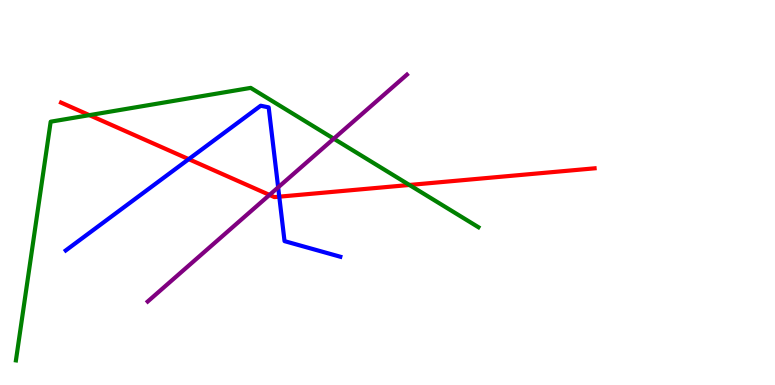[{'lines': ['blue', 'red'], 'intersections': [{'x': 2.44, 'y': 5.87}, {'x': 3.6, 'y': 4.89}]}, {'lines': ['green', 'red'], 'intersections': [{'x': 1.15, 'y': 7.01}, {'x': 5.28, 'y': 5.2}]}, {'lines': ['purple', 'red'], 'intersections': [{'x': 3.48, 'y': 4.94}]}, {'lines': ['blue', 'green'], 'intersections': []}, {'lines': ['blue', 'purple'], 'intersections': [{'x': 3.59, 'y': 5.13}]}, {'lines': ['green', 'purple'], 'intersections': [{'x': 4.31, 'y': 6.4}]}]